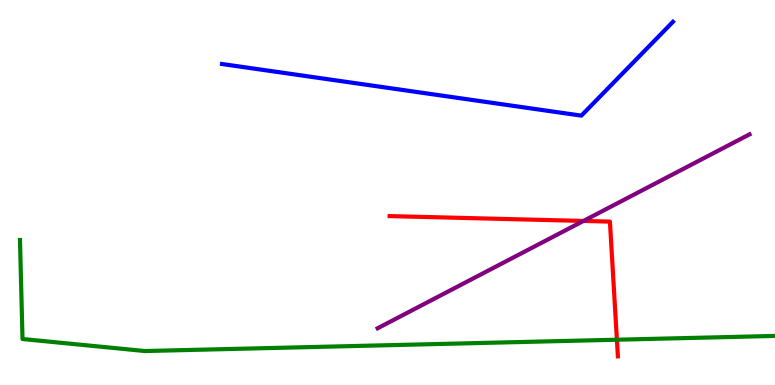[{'lines': ['blue', 'red'], 'intersections': []}, {'lines': ['green', 'red'], 'intersections': [{'x': 7.96, 'y': 1.18}]}, {'lines': ['purple', 'red'], 'intersections': [{'x': 7.53, 'y': 4.26}]}, {'lines': ['blue', 'green'], 'intersections': []}, {'lines': ['blue', 'purple'], 'intersections': []}, {'lines': ['green', 'purple'], 'intersections': []}]